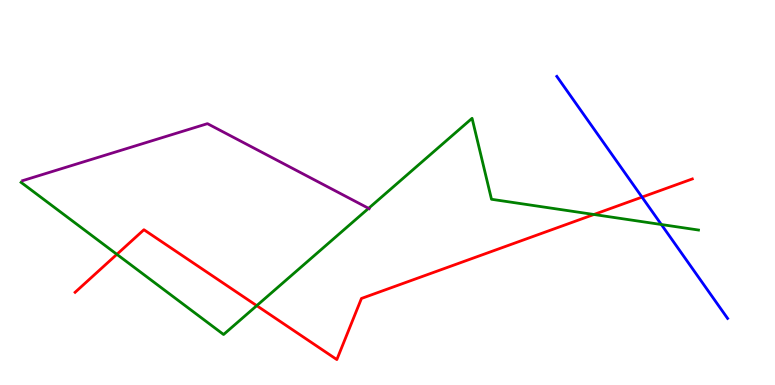[{'lines': ['blue', 'red'], 'intersections': [{'x': 8.28, 'y': 4.88}]}, {'lines': ['green', 'red'], 'intersections': [{'x': 1.51, 'y': 3.39}, {'x': 3.31, 'y': 2.06}, {'x': 7.66, 'y': 4.43}]}, {'lines': ['purple', 'red'], 'intersections': []}, {'lines': ['blue', 'green'], 'intersections': [{'x': 8.53, 'y': 4.17}]}, {'lines': ['blue', 'purple'], 'intersections': []}, {'lines': ['green', 'purple'], 'intersections': [{'x': 4.76, 'y': 4.59}]}]